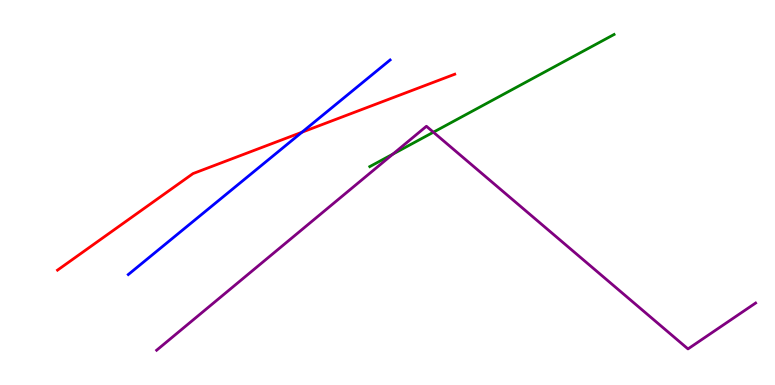[{'lines': ['blue', 'red'], 'intersections': [{'x': 3.9, 'y': 6.57}]}, {'lines': ['green', 'red'], 'intersections': []}, {'lines': ['purple', 'red'], 'intersections': []}, {'lines': ['blue', 'green'], 'intersections': []}, {'lines': ['blue', 'purple'], 'intersections': []}, {'lines': ['green', 'purple'], 'intersections': [{'x': 5.07, 'y': 6.0}, {'x': 5.59, 'y': 6.57}]}]